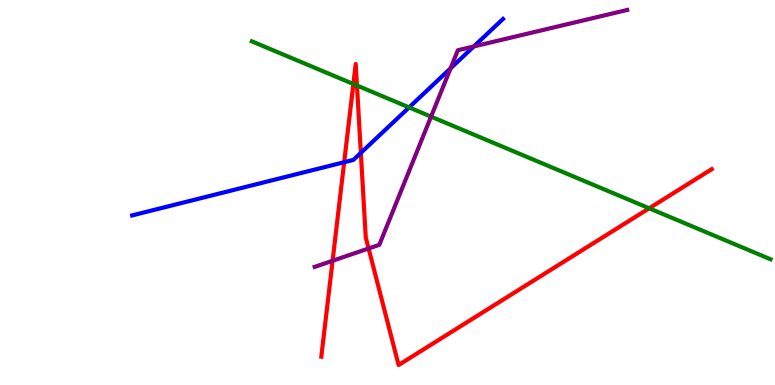[{'lines': ['blue', 'red'], 'intersections': [{'x': 4.44, 'y': 5.79}, {'x': 4.66, 'y': 6.03}]}, {'lines': ['green', 'red'], 'intersections': [{'x': 4.56, 'y': 7.82}, {'x': 4.61, 'y': 7.78}, {'x': 8.38, 'y': 4.59}]}, {'lines': ['purple', 'red'], 'intersections': [{'x': 4.29, 'y': 3.23}, {'x': 4.76, 'y': 3.55}]}, {'lines': ['blue', 'green'], 'intersections': [{'x': 5.28, 'y': 7.21}]}, {'lines': ['blue', 'purple'], 'intersections': [{'x': 5.81, 'y': 8.22}, {'x': 6.11, 'y': 8.79}]}, {'lines': ['green', 'purple'], 'intersections': [{'x': 5.56, 'y': 6.97}]}]